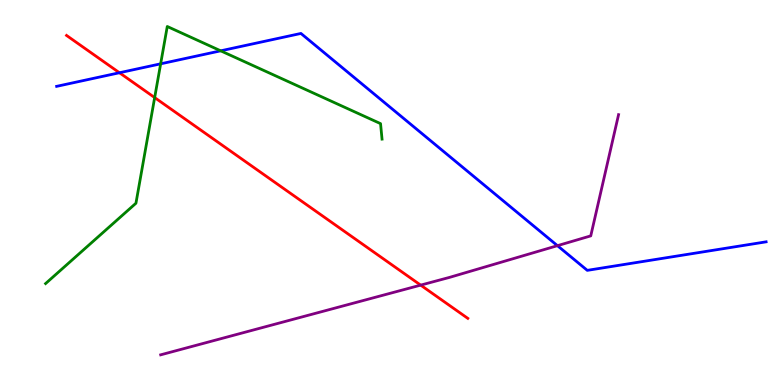[{'lines': ['blue', 'red'], 'intersections': [{'x': 1.54, 'y': 8.11}]}, {'lines': ['green', 'red'], 'intersections': [{'x': 2.0, 'y': 7.47}]}, {'lines': ['purple', 'red'], 'intersections': [{'x': 5.43, 'y': 2.59}]}, {'lines': ['blue', 'green'], 'intersections': [{'x': 2.07, 'y': 8.34}, {'x': 2.85, 'y': 8.68}]}, {'lines': ['blue', 'purple'], 'intersections': [{'x': 7.19, 'y': 3.62}]}, {'lines': ['green', 'purple'], 'intersections': []}]